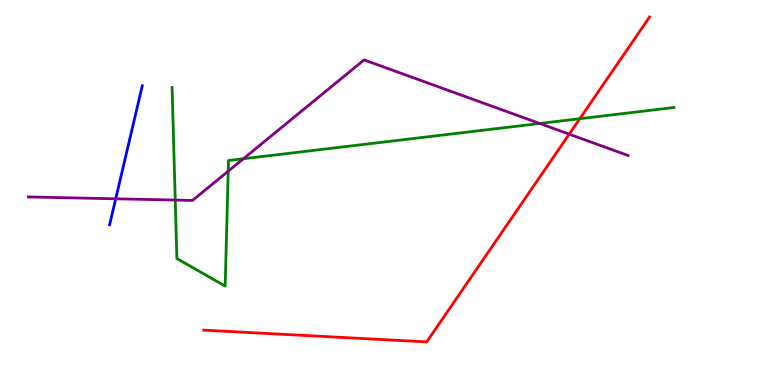[{'lines': ['blue', 'red'], 'intersections': []}, {'lines': ['green', 'red'], 'intersections': [{'x': 7.48, 'y': 6.92}]}, {'lines': ['purple', 'red'], 'intersections': [{'x': 7.34, 'y': 6.52}]}, {'lines': ['blue', 'green'], 'intersections': []}, {'lines': ['blue', 'purple'], 'intersections': [{'x': 1.49, 'y': 4.84}]}, {'lines': ['green', 'purple'], 'intersections': [{'x': 2.26, 'y': 4.8}, {'x': 2.94, 'y': 5.55}, {'x': 3.14, 'y': 5.88}, {'x': 6.96, 'y': 6.79}]}]